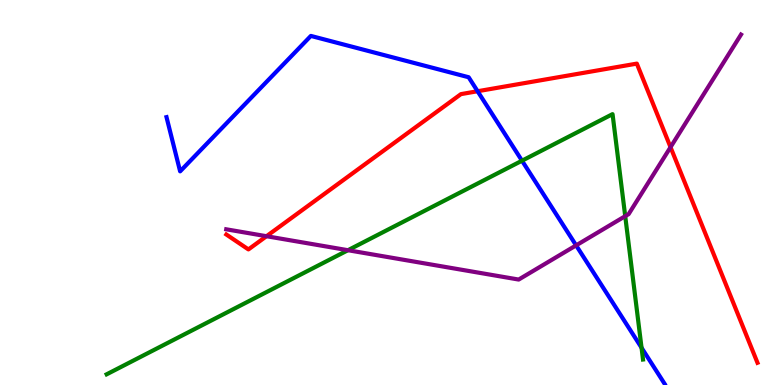[{'lines': ['blue', 'red'], 'intersections': [{'x': 6.16, 'y': 7.63}]}, {'lines': ['green', 'red'], 'intersections': []}, {'lines': ['purple', 'red'], 'intersections': [{'x': 3.44, 'y': 3.86}, {'x': 8.65, 'y': 6.18}]}, {'lines': ['blue', 'green'], 'intersections': [{'x': 6.74, 'y': 5.83}, {'x': 8.28, 'y': 0.968}]}, {'lines': ['blue', 'purple'], 'intersections': [{'x': 7.43, 'y': 3.63}]}, {'lines': ['green', 'purple'], 'intersections': [{'x': 4.49, 'y': 3.5}, {'x': 8.07, 'y': 4.39}]}]